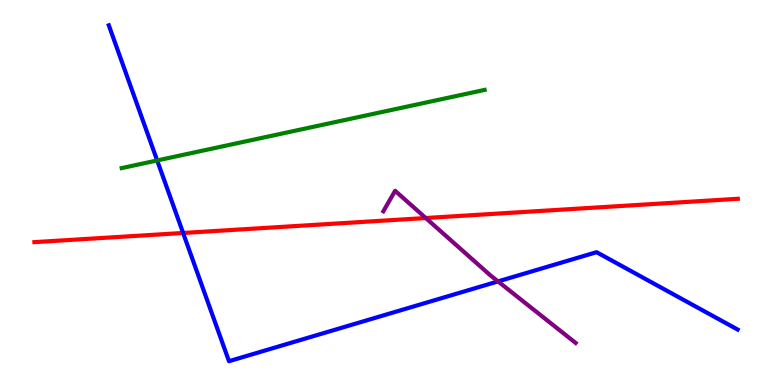[{'lines': ['blue', 'red'], 'intersections': [{'x': 2.36, 'y': 3.95}]}, {'lines': ['green', 'red'], 'intersections': []}, {'lines': ['purple', 'red'], 'intersections': [{'x': 5.49, 'y': 4.34}]}, {'lines': ['blue', 'green'], 'intersections': [{'x': 2.03, 'y': 5.83}]}, {'lines': ['blue', 'purple'], 'intersections': [{'x': 6.43, 'y': 2.69}]}, {'lines': ['green', 'purple'], 'intersections': []}]